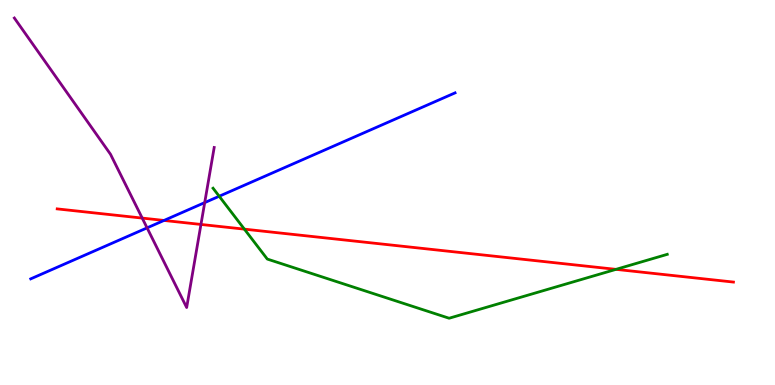[{'lines': ['blue', 'red'], 'intersections': [{'x': 2.12, 'y': 4.27}]}, {'lines': ['green', 'red'], 'intersections': [{'x': 3.15, 'y': 4.05}, {'x': 7.95, 'y': 3.0}]}, {'lines': ['purple', 'red'], 'intersections': [{'x': 1.84, 'y': 4.34}, {'x': 2.59, 'y': 4.17}]}, {'lines': ['blue', 'green'], 'intersections': [{'x': 2.83, 'y': 4.9}]}, {'lines': ['blue', 'purple'], 'intersections': [{'x': 1.9, 'y': 4.08}, {'x': 2.64, 'y': 4.74}]}, {'lines': ['green', 'purple'], 'intersections': []}]